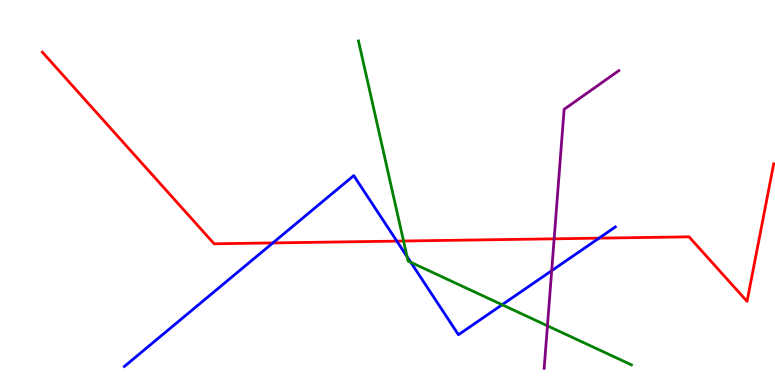[{'lines': ['blue', 'red'], 'intersections': [{'x': 3.52, 'y': 3.69}, {'x': 5.12, 'y': 3.74}, {'x': 7.73, 'y': 3.81}]}, {'lines': ['green', 'red'], 'intersections': [{'x': 5.21, 'y': 3.74}]}, {'lines': ['purple', 'red'], 'intersections': [{'x': 7.15, 'y': 3.8}]}, {'lines': ['blue', 'green'], 'intersections': [{'x': 5.25, 'y': 3.33}, {'x': 5.3, 'y': 3.19}, {'x': 6.48, 'y': 2.08}]}, {'lines': ['blue', 'purple'], 'intersections': [{'x': 7.12, 'y': 2.97}]}, {'lines': ['green', 'purple'], 'intersections': [{'x': 7.06, 'y': 1.54}]}]